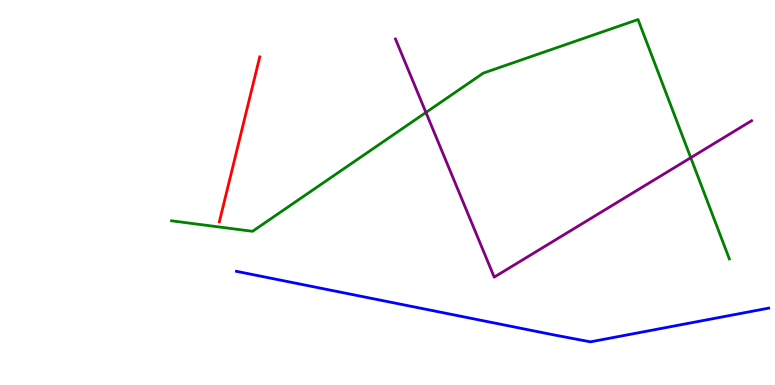[{'lines': ['blue', 'red'], 'intersections': []}, {'lines': ['green', 'red'], 'intersections': []}, {'lines': ['purple', 'red'], 'intersections': []}, {'lines': ['blue', 'green'], 'intersections': []}, {'lines': ['blue', 'purple'], 'intersections': []}, {'lines': ['green', 'purple'], 'intersections': [{'x': 5.5, 'y': 7.08}, {'x': 8.91, 'y': 5.9}]}]